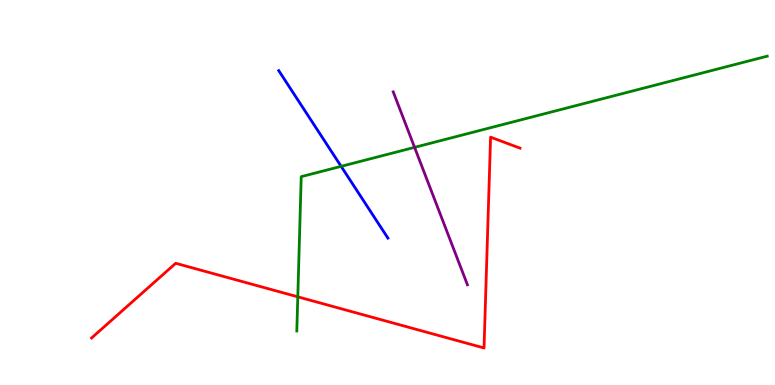[{'lines': ['blue', 'red'], 'intersections': []}, {'lines': ['green', 'red'], 'intersections': [{'x': 3.84, 'y': 2.29}]}, {'lines': ['purple', 'red'], 'intersections': []}, {'lines': ['blue', 'green'], 'intersections': [{'x': 4.4, 'y': 5.68}]}, {'lines': ['blue', 'purple'], 'intersections': []}, {'lines': ['green', 'purple'], 'intersections': [{'x': 5.35, 'y': 6.17}]}]